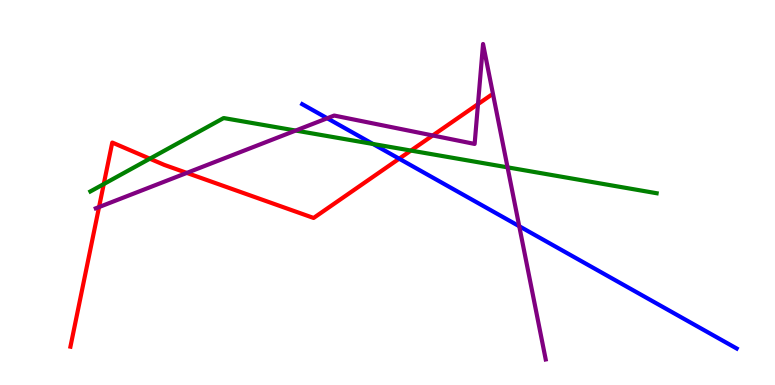[{'lines': ['blue', 'red'], 'intersections': [{'x': 5.15, 'y': 5.88}]}, {'lines': ['green', 'red'], 'intersections': [{'x': 1.34, 'y': 5.22}, {'x': 1.93, 'y': 5.88}, {'x': 5.3, 'y': 6.09}]}, {'lines': ['purple', 'red'], 'intersections': [{'x': 1.28, 'y': 4.62}, {'x': 2.41, 'y': 5.51}, {'x': 5.58, 'y': 6.48}, {'x': 6.17, 'y': 7.3}]}, {'lines': ['blue', 'green'], 'intersections': [{'x': 4.81, 'y': 6.26}]}, {'lines': ['blue', 'purple'], 'intersections': [{'x': 4.22, 'y': 6.93}, {'x': 6.7, 'y': 4.12}]}, {'lines': ['green', 'purple'], 'intersections': [{'x': 3.81, 'y': 6.61}, {'x': 6.55, 'y': 5.65}]}]